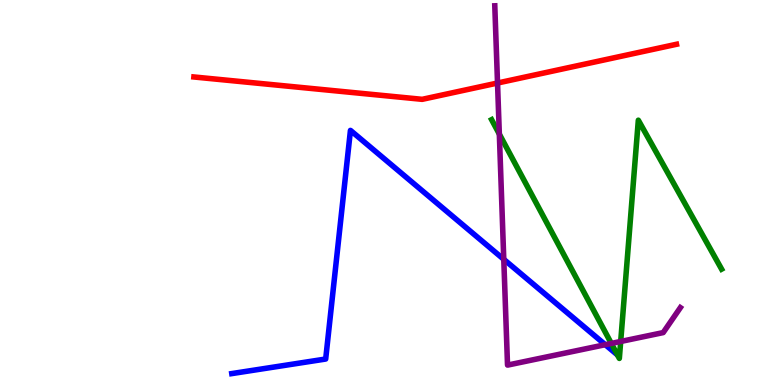[{'lines': ['blue', 'red'], 'intersections': []}, {'lines': ['green', 'red'], 'intersections': []}, {'lines': ['purple', 'red'], 'intersections': [{'x': 6.42, 'y': 7.84}]}, {'lines': ['blue', 'green'], 'intersections': []}, {'lines': ['blue', 'purple'], 'intersections': [{'x': 6.5, 'y': 3.26}, {'x': 7.81, 'y': 1.05}]}, {'lines': ['green', 'purple'], 'intersections': [{'x': 6.44, 'y': 6.52}, {'x': 7.89, 'y': 1.08}, {'x': 8.01, 'y': 1.13}]}]